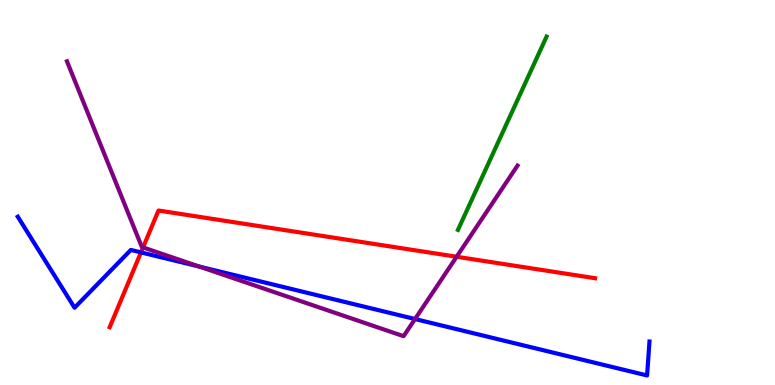[{'lines': ['blue', 'red'], 'intersections': [{'x': 1.82, 'y': 3.44}]}, {'lines': ['green', 'red'], 'intersections': []}, {'lines': ['purple', 'red'], 'intersections': [{'x': 1.85, 'y': 3.57}, {'x': 5.89, 'y': 3.33}]}, {'lines': ['blue', 'green'], 'intersections': []}, {'lines': ['blue', 'purple'], 'intersections': [{'x': 2.57, 'y': 3.08}, {'x': 5.36, 'y': 1.71}]}, {'lines': ['green', 'purple'], 'intersections': []}]